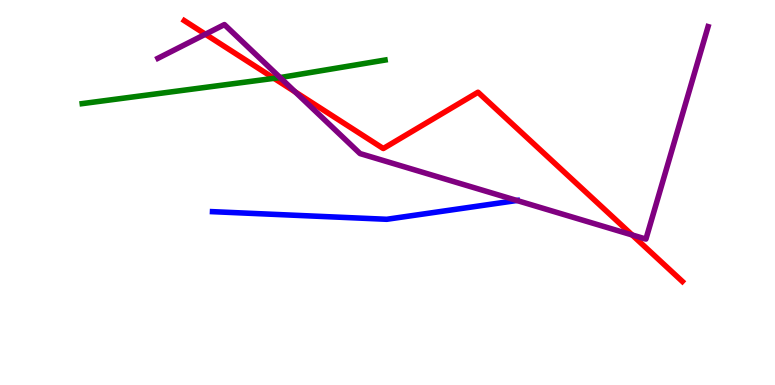[{'lines': ['blue', 'red'], 'intersections': []}, {'lines': ['green', 'red'], 'intersections': [{'x': 3.54, 'y': 7.97}]}, {'lines': ['purple', 'red'], 'intersections': [{'x': 2.65, 'y': 9.11}, {'x': 3.81, 'y': 7.61}, {'x': 8.16, 'y': 3.9}]}, {'lines': ['blue', 'green'], 'intersections': []}, {'lines': ['blue', 'purple'], 'intersections': [{'x': 6.67, 'y': 4.79}]}, {'lines': ['green', 'purple'], 'intersections': [{'x': 3.61, 'y': 7.99}]}]